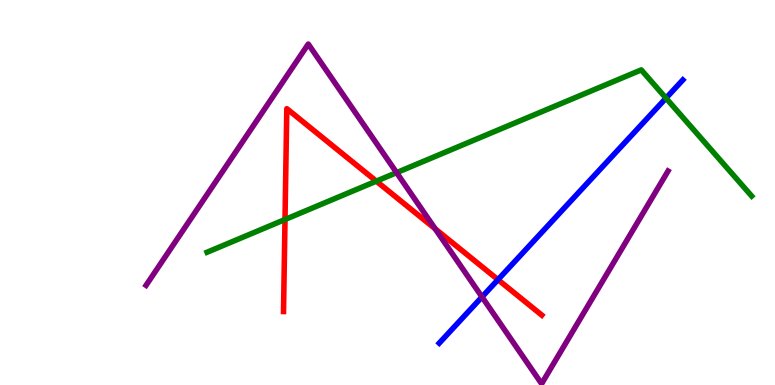[{'lines': ['blue', 'red'], 'intersections': [{'x': 6.43, 'y': 2.74}]}, {'lines': ['green', 'red'], 'intersections': [{'x': 3.68, 'y': 4.3}, {'x': 4.86, 'y': 5.29}]}, {'lines': ['purple', 'red'], 'intersections': [{'x': 5.62, 'y': 4.06}]}, {'lines': ['blue', 'green'], 'intersections': [{'x': 8.59, 'y': 7.45}]}, {'lines': ['blue', 'purple'], 'intersections': [{'x': 6.22, 'y': 2.29}]}, {'lines': ['green', 'purple'], 'intersections': [{'x': 5.12, 'y': 5.52}]}]